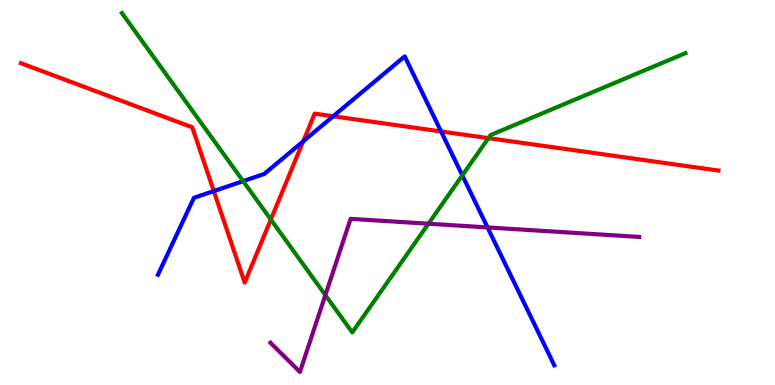[{'lines': ['blue', 'red'], 'intersections': [{'x': 2.76, 'y': 5.04}, {'x': 3.91, 'y': 6.33}, {'x': 4.3, 'y': 6.98}, {'x': 5.69, 'y': 6.59}]}, {'lines': ['green', 'red'], 'intersections': [{'x': 3.49, 'y': 4.3}, {'x': 6.3, 'y': 6.41}]}, {'lines': ['purple', 'red'], 'intersections': []}, {'lines': ['blue', 'green'], 'intersections': [{'x': 3.14, 'y': 5.3}, {'x': 5.97, 'y': 5.45}]}, {'lines': ['blue', 'purple'], 'intersections': [{'x': 6.29, 'y': 4.09}]}, {'lines': ['green', 'purple'], 'intersections': [{'x': 4.2, 'y': 2.33}, {'x': 5.53, 'y': 4.19}]}]